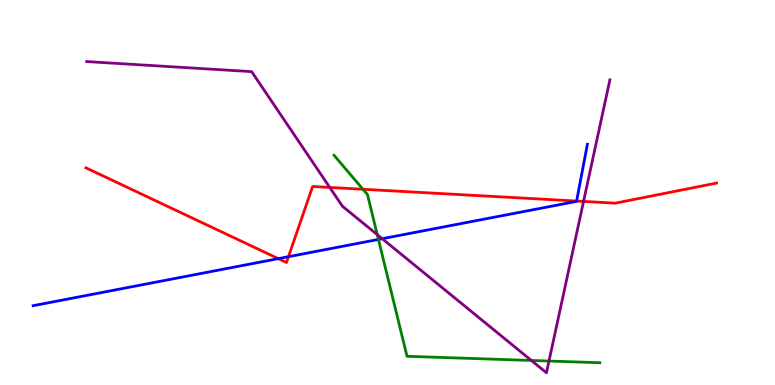[{'lines': ['blue', 'red'], 'intersections': [{'x': 3.59, 'y': 3.28}, {'x': 3.72, 'y': 3.33}, {'x': 7.44, 'y': 4.78}]}, {'lines': ['green', 'red'], 'intersections': [{'x': 4.68, 'y': 5.08}]}, {'lines': ['purple', 'red'], 'intersections': [{'x': 4.25, 'y': 5.13}, {'x': 7.53, 'y': 4.77}]}, {'lines': ['blue', 'green'], 'intersections': [{'x': 4.88, 'y': 3.78}]}, {'lines': ['blue', 'purple'], 'intersections': [{'x': 4.93, 'y': 3.8}]}, {'lines': ['green', 'purple'], 'intersections': [{'x': 4.87, 'y': 3.9}, {'x': 6.86, 'y': 0.638}, {'x': 7.08, 'y': 0.622}]}]